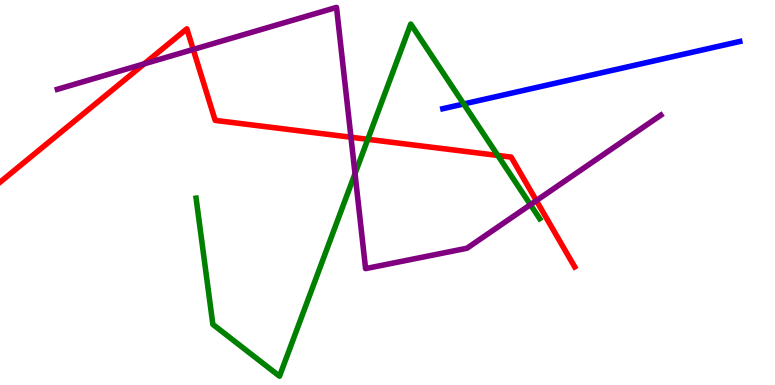[{'lines': ['blue', 'red'], 'intersections': []}, {'lines': ['green', 'red'], 'intersections': [{'x': 4.75, 'y': 6.38}, {'x': 6.42, 'y': 5.96}]}, {'lines': ['purple', 'red'], 'intersections': [{'x': 1.86, 'y': 8.34}, {'x': 2.49, 'y': 8.72}, {'x': 4.53, 'y': 6.44}, {'x': 6.92, 'y': 4.79}]}, {'lines': ['blue', 'green'], 'intersections': [{'x': 5.98, 'y': 7.3}]}, {'lines': ['blue', 'purple'], 'intersections': []}, {'lines': ['green', 'purple'], 'intersections': [{'x': 4.58, 'y': 5.49}, {'x': 6.84, 'y': 4.68}]}]